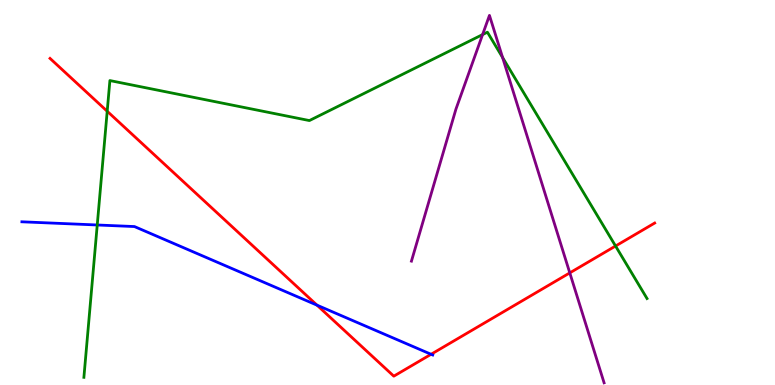[{'lines': ['blue', 'red'], 'intersections': [{'x': 4.09, 'y': 2.07}, {'x': 5.56, 'y': 0.798}]}, {'lines': ['green', 'red'], 'intersections': [{'x': 1.38, 'y': 7.11}, {'x': 7.94, 'y': 3.61}]}, {'lines': ['purple', 'red'], 'intersections': [{'x': 7.35, 'y': 2.91}]}, {'lines': ['blue', 'green'], 'intersections': [{'x': 1.25, 'y': 4.16}]}, {'lines': ['blue', 'purple'], 'intersections': []}, {'lines': ['green', 'purple'], 'intersections': [{'x': 6.23, 'y': 9.1}, {'x': 6.49, 'y': 8.51}]}]